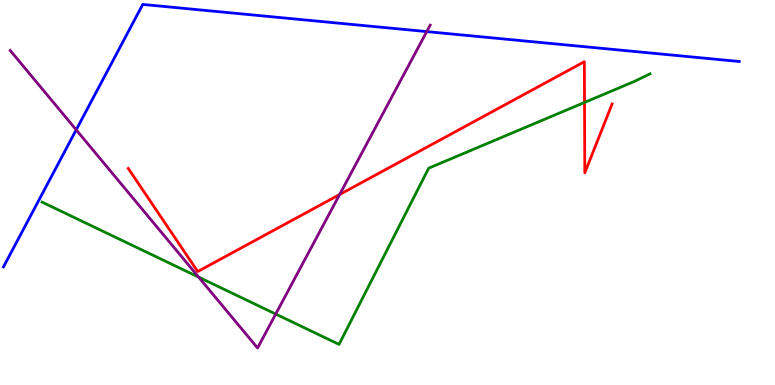[{'lines': ['blue', 'red'], 'intersections': []}, {'lines': ['green', 'red'], 'intersections': [{'x': 7.54, 'y': 7.34}]}, {'lines': ['purple', 'red'], 'intersections': [{'x': 4.38, 'y': 4.95}]}, {'lines': ['blue', 'green'], 'intersections': []}, {'lines': ['blue', 'purple'], 'intersections': [{'x': 0.983, 'y': 6.63}, {'x': 5.51, 'y': 9.18}]}, {'lines': ['green', 'purple'], 'intersections': [{'x': 2.56, 'y': 2.8}, {'x': 3.56, 'y': 1.84}]}]